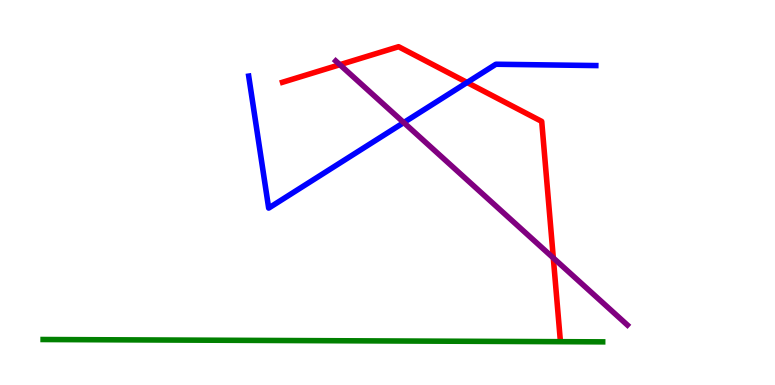[{'lines': ['blue', 'red'], 'intersections': [{'x': 6.03, 'y': 7.86}]}, {'lines': ['green', 'red'], 'intersections': []}, {'lines': ['purple', 'red'], 'intersections': [{'x': 4.39, 'y': 8.32}, {'x': 7.14, 'y': 3.3}]}, {'lines': ['blue', 'green'], 'intersections': []}, {'lines': ['blue', 'purple'], 'intersections': [{'x': 5.21, 'y': 6.82}]}, {'lines': ['green', 'purple'], 'intersections': []}]